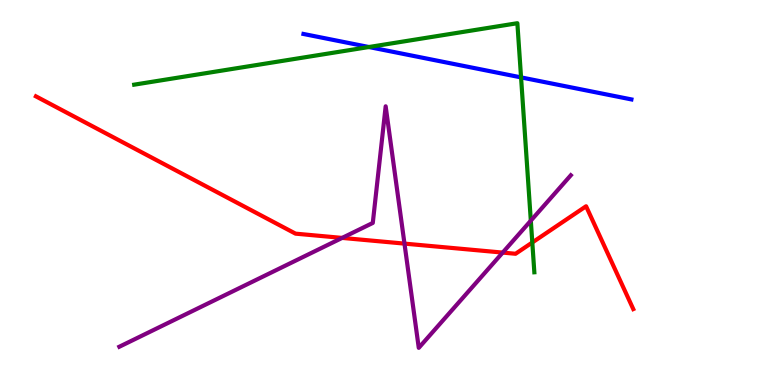[{'lines': ['blue', 'red'], 'intersections': []}, {'lines': ['green', 'red'], 'intersections': [{'x': 6.87, 'y': 3.7}]}, {'lines': ['purple', 'red'], 'intersections': [{'x': 4.41, 'y': 3.82}, {'x': 5.22, 'y': 3.67}, {'x': 6.49, 'y': 3.44}]}, {'lines': ['blue', 'green'], 'intersections': [{'x': 4.76, 'y': 8.78}, {'x': 6.72, 'y': 7.99}]}, {'lines': ['blue', 'purple'], 'intersections': []}, {'lines': ['green', 'purple'], 'intersections': [{'x': 6.85, 'y': 4.27}]}]